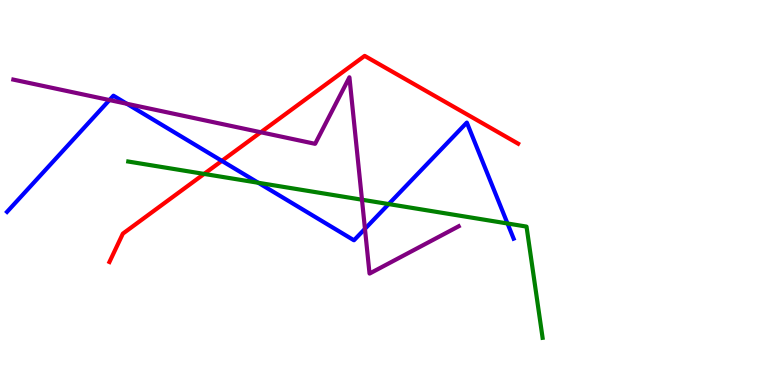[{'lines': ['blue', 'red'], 'intersections': [{'x': 2.86, 'y': 5.82}]}, {'lines': ['green', 'red'], 'intersections': [{'x': 2.63, 'y': 5.48}]}, {'lines': ['purple', 'red'], 'intersections': [{'x': 3.36, 'y': 6.56}]}, {'lines': ['blue', 'green'], 'intersections': [{'x': 3.33, 'y': 5.25}, {'x': 5.02, 'y': 4.7}, {'x': 6.55, 'y': 4.2}]}, {'lines': ['blue', 'purple'], 'intersections': [{'x': 1.41, 'y': 7.4}, {'x': 1.64, 'y': 7.31}, {'x': 4.71, 'y': 4.06}]}, {'lines': ['green', 'purple'], 'intersections': [{'x': 4.67, 'y': 4.81}]}]